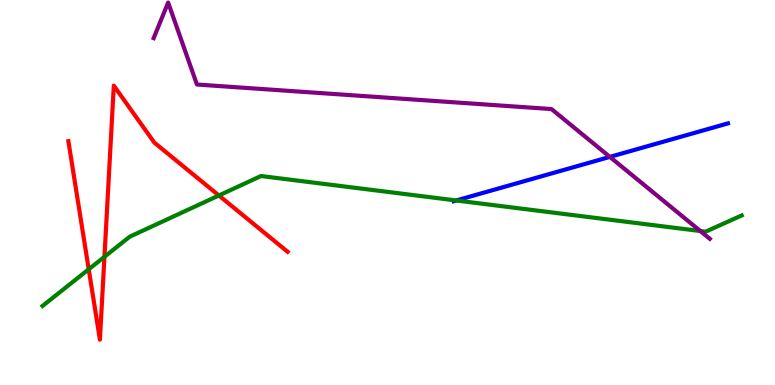[{'lines': ['blue', 'red'], 'intersections': []}, {'lines': ['green', 'red'], 'intersections': [{'x': 1.14, 'y': 3.01}, {'x': 1.35, 'y': 3.33}, {'x': 2.82, 'y': 4.92}]}, {'lines': ['purple', 'red'], 'intersections': []}, {'lines': ['blue', 'green'], 'intersections': [{'x': 5.89, 'y': 4.79}]}, {'lines': ['blue', 'purple'], 'intersections': [{'x': 7.87, 'y': 5.92}]}, {'lines': ['green', 'purple'], 'intersections': [{'x': 9.04, 'y': 4.0}]}]